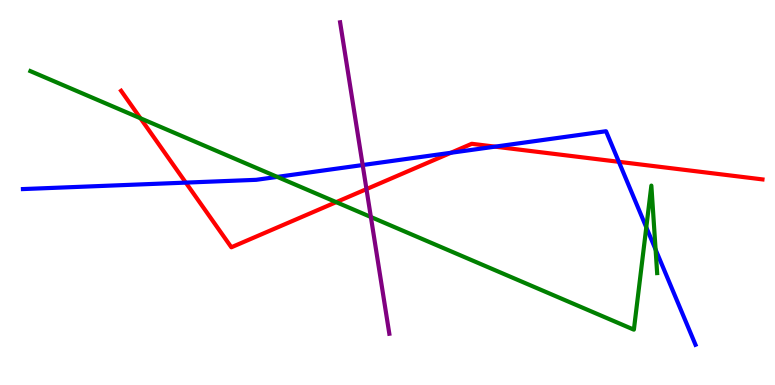[{'lines': ['blue', 'red'], 'intersections': [{'x': 2.4, 'y': 5.26}, {'x': 5.82, 'y': 6.03}, {'x': 6.39, 'y': 6.19}, {'x': 7.99, 'y': 5.8}]}, {'lines': ['green', 'red'], 'intersections': [{'x': 1.81, 'y': 6.93}, {'x': 4.34, 'y': 4.75}]}, {'lines': ['purple', 'red'], 'intersections': [{'x': 4.73, 'y': 5.09}]}, {'lines': ['blue', 'green'], 'intersections': [{'x': 3.58, 'y': 5.41}, {'x': 8.34, 'y': 4.1}, {'x': 8.46, 'y': 3.52}]}, {'lines': ['blue', 'purple'], 'intersections': [{'x': 4.68, 'y': 5.71}]}, {'lines': ['green', 'purple'], 'intersections': [{'x': 4.79, 'y': 4.36}]}]